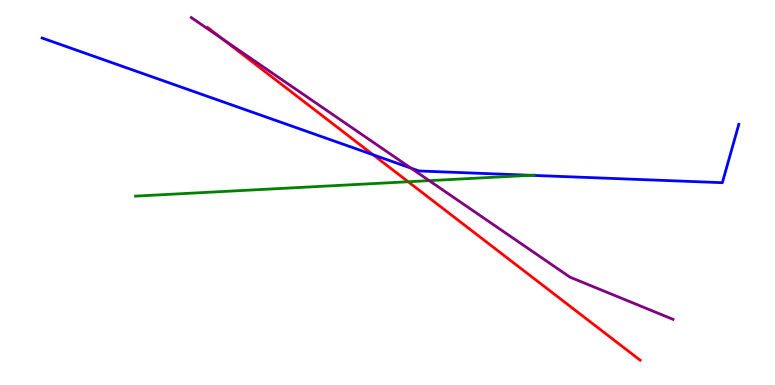[{'lines': ['blue', 'red'], 'intersections': [{'x': 4.81, 'y': 5.98}]}, {'lines': ['green', 'red'], 'intersections': [{'x': 5.27, 'y': 5.28}]}, {'lines': ['purple', 'red'], 'intersections': [{'x': 2.88, 'y': 8.98}]}, {'lines': ['blue', 'green'], 'intersections': [{'x': 6.85, 'y': 5.45}]}, {'lines': ['blue', 'purple'], 'intersections': [{'x': 5.3, 'y': 5.63}]}, {'lines': ['green', 'purple'], 'intersections': [{'x': 5.54, 'y': 5.31}]}]